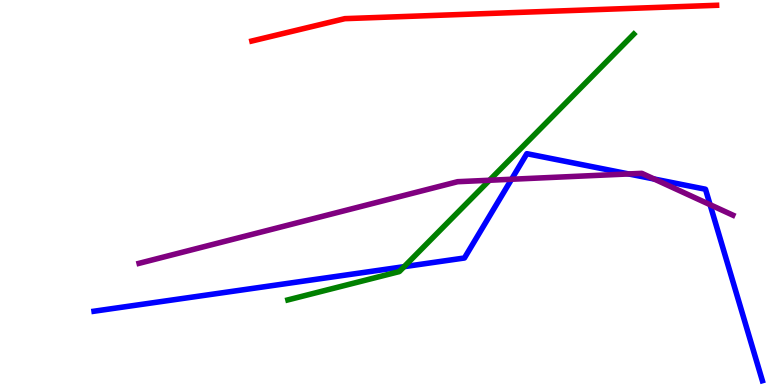[{'lines': ['blue', 'red'], 'intersections': []}, {'lines': ['green', 'red'], 'intersections': []}, {'lines': ['purple', 'red'], 'intersections': []}, {'lines': ['blue', 'green'], 'intersections': [{'x': 5.21, 'y': 3.07}]}, {'lines': ['blue', 'purple'], 'intersections': [{'x': 6.6, 'y': 5.34}, {'x': 8.11, 'y': 5.48}, {'x': 8.44, 'y': 5.35}, {'x': 9.16, 'y': 4.68}]}, {'lines': ['green', 'purple'], 'intersections': [{'x': 6.32, 'y': 5.32}]}]